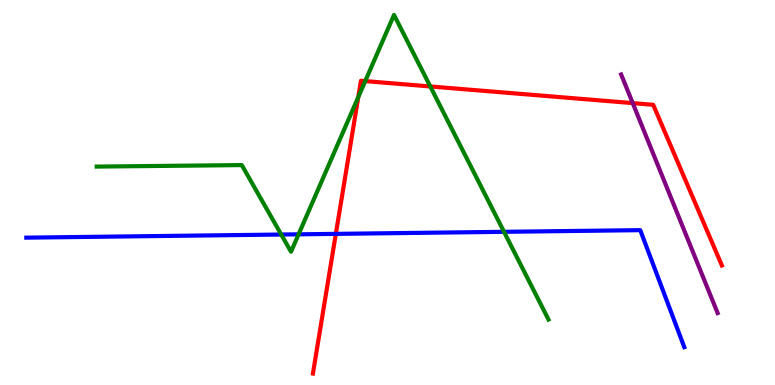[{'lines': ['blue', 'red'], 'intersections': [{'x': 4.33, 'y': 3.93}]}, {'lines': ['green', 'red'], 'intersections': [{'x': 4.62, 'y': 7.48}, {'x': 4.71, 'y': 7.89}, {'x': 5.55, 'y': 7.75}]}, {'lines': ['purple', 'red'], 'intersections': [{'x': 8.16, 'y': 7.32}]}, {'lines': ['blue', 'green'], 'intersections': [{'x': 3.63, 'y': 3.91}, {'x': 3.85, 'y': 3.91}, {'x': 6.5, 'y': 3.98}]}, {'lines': ['blue', 'purple'], 'intersections': []}, {'lines': ['green', 'purple'], 'intersections': []}]